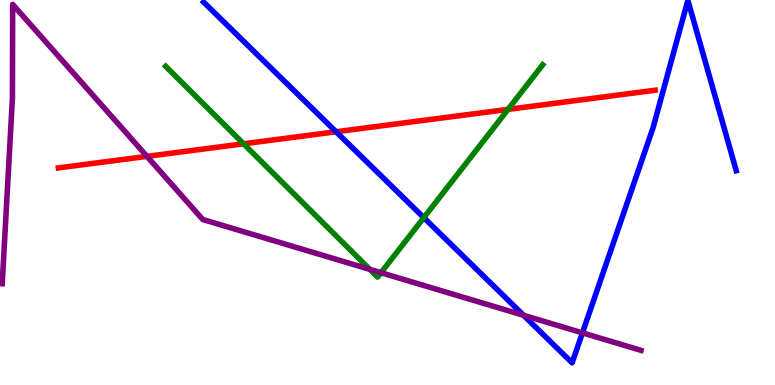[{'lines': ['blue', 'red'], 'intersections': [{'x': 4.34, 'y': 6.58}]}, {'lines': ['green', 'red'], 'intersections': [{'x': 3.14, 'y': 6.26}, {'x': 6.56, 'y': 7.16}]}, {'lines': ['purple', 'red'], 'intersections': [{'x': 1.9, 'y': 5.94}]}, {'lines': ['blue', 'green'], 'intersections': [{'x': 5.47, 'y': 4.35}]}, {'lines': ['blue', 'purple'], 'intersections': [{'x': 6.76, 'y': 1.81}, {'x': 7.52, 'y': 1.35}]}, {'lines': ['green', 'purple'], 'intersections': [{'x': 4.77, 'y': 3.0}, {'x': 4.92, 'y': 2.92}]}]